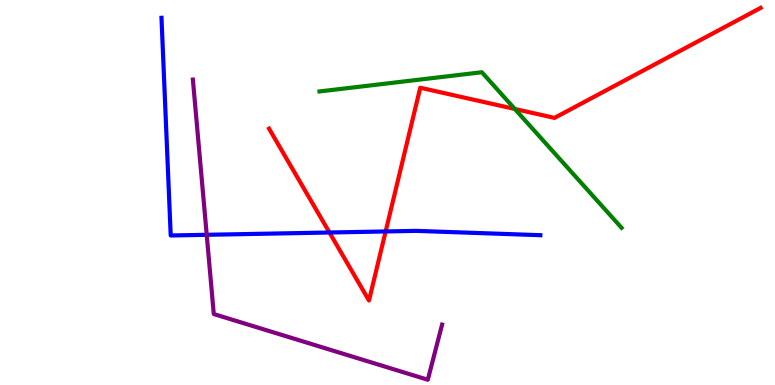[{'lines': ['blue', 'red'], 'intersections': [{'x': 4.25, 'y': 3.96}, {'x': 4.98, 'y': 3.99}]}, {'lines': ['green', 'red'], 'intersections': [{'x': 6.64, 'y': 7.17}]}, {'lines': ['purple', 'red'], 'intersections': []}, {'lines': ['blue', 'green'], 'intersections': []}, {'lines': ['blue', 'purple'], 'intersections': [{'x': 2.67, 'y': 3.9}]}, {'lines': ['green', 'purple'], 'intersections': []}]